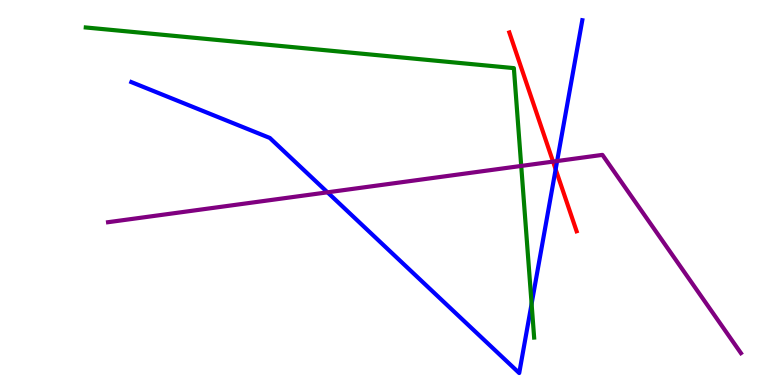[{'lines': ['blue', 'red'], 'intersections': [{'x': 7.17, 'y': 5.6}]}, {'lines': ['green', 'red'], 'intersections': []}, {'lines': ['purple', 'red'], 'intersections': [{'x': 7.14, 'y': 5.8}]}, {'lines': ['blue', 'green'], 'intersections': [{'x': 6.86, 'y': 2.11}]}, {'lines': ['blue', 'purple'], 'intersections': [{'x': 4.23, 'y': 5.0}, {'x': 7.19, 'y': 5.82}]}, {'lines': ['green', 'purple'], 'intersections': [{'x': 6.73, 'y': 5.69}]}]